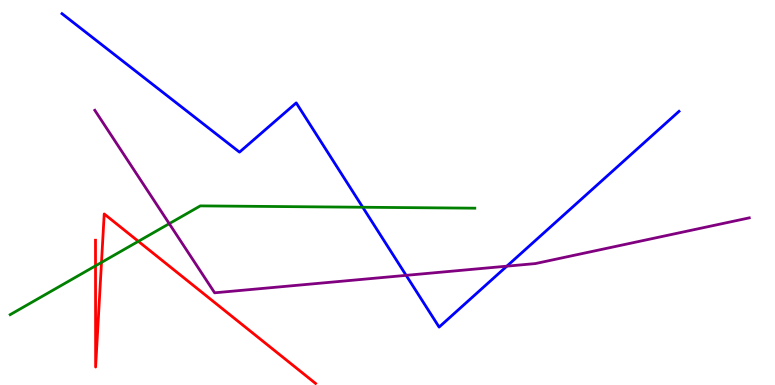[{'lines': ['blue', 'red'], 'intersections': []}, {'lines': ['green', 'red'], 'intersections': [{'x': 1.23, 'y': 3.1}, {'x': 1.31, 'y': 3.18}, {'x': 1.79, 'y': 3.73}]}, {'lines': ['purple', 'red'], 'intersections': []}, {'lines': ['blue', 'green'], 'intersections': [{'x': 4.68, 'y': 4.62}]}, {'lines': ['blue', 'purple'], 'intersections': [{'x': 5.24, 'y': 2.85}, {'x': 6.54, 'y': 3.09}]}, {'lines': ['green', 'purple'], 'intersections': [{'x': 2.18, 'y': 4.19}]}]